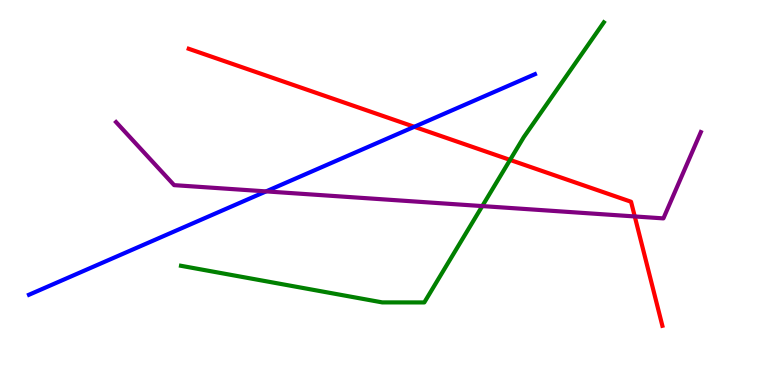[{'lines': ['blue', 'red'], 'intersections': [{'x': 5.35, 'y': 6.71}]}, {'lines': ['green', 'red'], 'intersections': [{'x': 6.58, 'y': 5.85}]}, {'lines': ['purple', 'red'], 'intersections': [{'x': 8.19, 'y': 4.38}]}, {'lines': ['blue', 'green'], 'intersections': []}, {'lines': ['blue', 'purple'], 'intersections': [{'x': 3.43, 'y': 5.03}]}, {'lines': ['green', 'purple'], 'intersections': [{'x': 6.22, 'y': 4.65}]}]